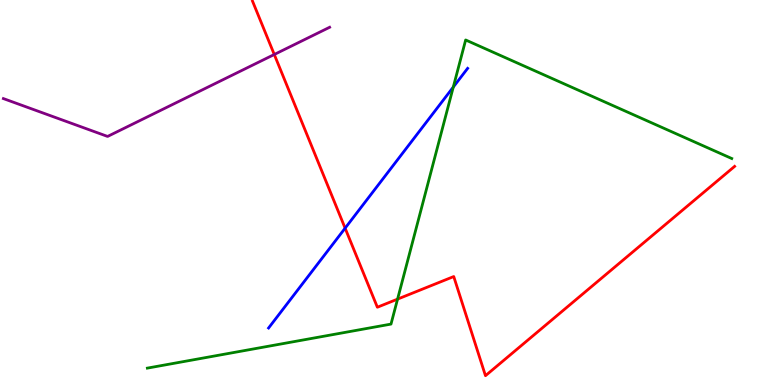[{'lines': ['blue', 'red'], 'intersections': [{'x': 4.45, 'y': 4.07}]}, {'lines': ['green', 'red'], 'intersections': [{'x': 5.13, 'y': 2.23}]}, {'lines': ['purple', 'red'], 'intersections': [{'x': 3.54, 'y': 8.58}]}, {'lines': ['blue', 'green'], 'intersections': [{'x': 5.85, 'y': 7.74}]}, {'lines': ['blue', 'purple'], 'intersections': []}, {'lines': ['green', 'purple'], 'intersections': []}]